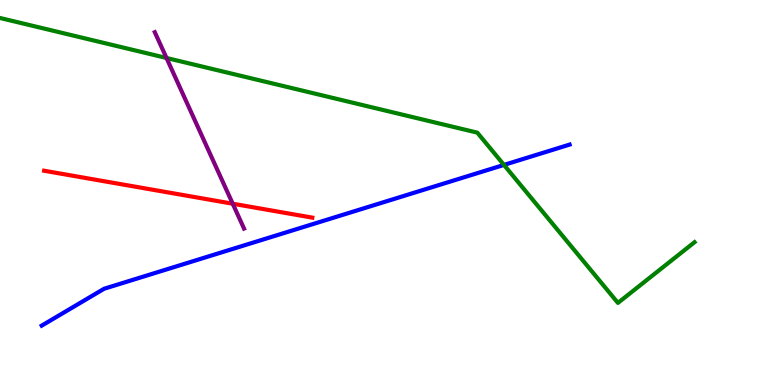[{'lines': ['blue', 'red'], 'intersections': []}, {'lines': ['green', 'red'], 'intersections': []}, {'lines': ['purple', 'red'], 'intersections': [{'x': 3.0, 'y': 4.71}]}, {'lines': ['blue', 'green'], 'intersections': [{'x': 6.5, 'y': 5.72}]}, {'lines': ['blue', 'purple'], 'intersections': []}, {'lines': ['green', 'purple'], 'intersections': [{'x': 2.15, 'y': 8.49}]}]